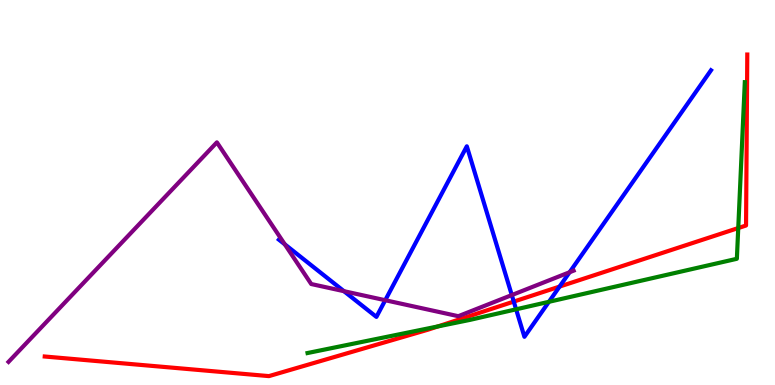[{'lines': ['blue', 'red'], 'intersections': [{'x': 6.63, 'y': 2.17}, {'x': 7.22, 'y': 2.56}]}, {'lines': ['green', 'red'], 'intersections': [{'x': 5.65, 'y': 1.52}, {'x': 9.53, 'y': 4.08}]}, {'lines': ['purple', 'red'], 'intersections': []}, {'lines': ['blue', 'green'], 'intersections': [{'x': 6.66, 'y': 1.97}, {'x': 7.08, 'y': 2.16}]}, {'lines': ['blue', 'purple'], 'intersections': [{'x': 3.67, 'y': 3.65}, {'x': 4.44, 'y': 2.44}, {'x': 4.97, 'y': 2.2}, {'x': 6.6, 'y': 2.34}, {'x': 7.35, 'y': 2.93}]}, {'lines': ['green', 'purple'], 'intersections': []}]